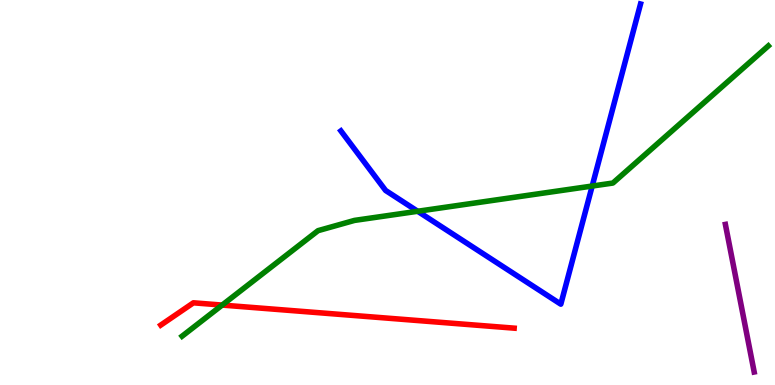[{'lines': ['blue', 'red'], 'intersections': []}, {'lines': ['green', 'red'], 'intersections': [{'x': 2.87, 'y': 2.08}]}, {'lines': ['purple', 'red'], 'intersections': []}, {'lines': ['blue', 'green'], 'intersections': [{'x': 5.39, 'y': 4.51}, {'x': 7.64, 'y': 5.17}]}, {'lines': ['blue', 'purple'], 'intersections': []}, {'lines': ['green', 'purple'], 'intersections': []}]